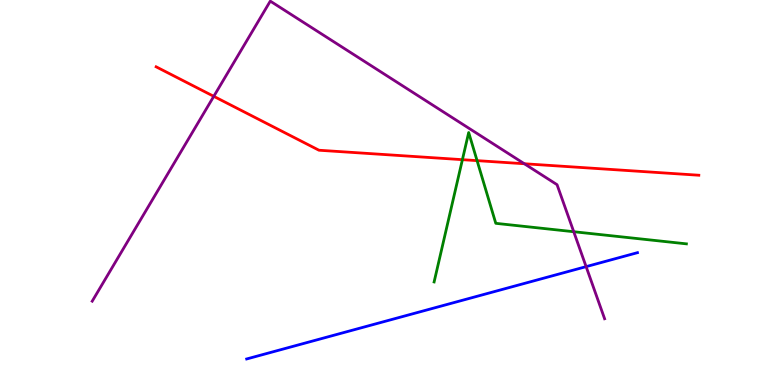[{'lines': ['blue', 'red'], 'intersections': []}, {'lines': ['green', 'red'], 'intersections': [{'x': 5.97, 'y': 5.85}, {'x': 6.16, 'y': 5.83}]}, {'lines': ['purple', 'red'], 'intersections': [{'x': 2.76, 'y': 7.5}, {'x': 6.77, 'y': 5.75}]}, {'lines': ['blue', 'green'], 'intersections': []}, {'lines': ['blue', 'purple'], 'intersections': [{'x': 7.56, 'y': 3.07}]}, {'lines': ['green', 'purple'], 'intersections': [{'x': 7.4, 'y': 3.98}]}]